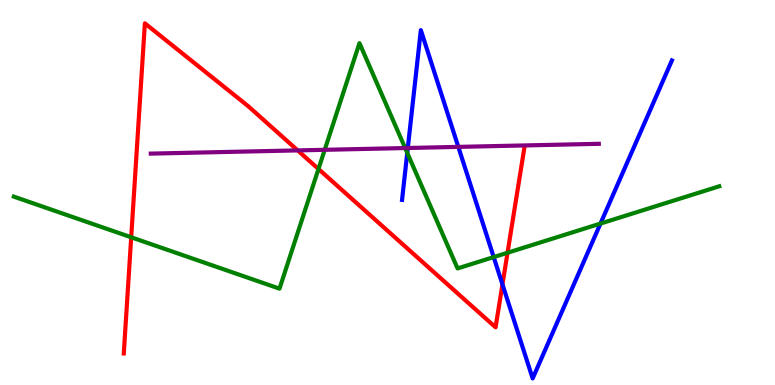[{'lines': ['blue', 'red'], 'intersections': [{'x': 6.48, 'y': 2.61}]}, {'lines': ['green', 'red'], 'intersections': [{'x': 1.69, 'y': 3.84}, {'x': 4.11, 'y': 5.61}, {'x': 6.55, 'y': 3.44}]}, {'lines': ['purple', 'red'], 'intersections': [{'x': 3.84, 'y': 6.09}]}, {'lines': ['blue', 'green'], 'intersections': [{'x': 5.25, 'y': 6.03}, {'x': 6.37, 'y': 3.32}, {'x': 7.75, 'y': 4.19}]}, {'lines': ['blue', 'purple'], 'intersections': [{'x': 5.26, 'y': 6.16}, {'x': 5.91, 'y': 6.18}]}, {'lines': ['green', 'purple'], 'intersections': [{'x': 4.19, 'y': 6.11}, {'x': 5.23, 'y': 6.15}]}]